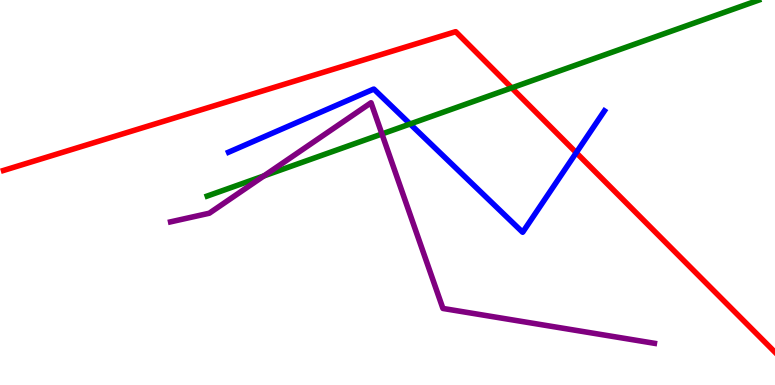[{'lines': ['blue', 'red'], 'intersections': [{'x': 7.44, 'y': 6.03}]}, {'lines': ['green', 'red'], 'intersections': [{'x': 6.6, 'y': 7.72}]}, {'lines': ['purple', 'red'], 'intersections': []}, {'lines': ['blue', 'green'], 'intersections': [{'x': 5.29, 'y': 6.78}]}, {'lines': ['blue', 'purple'], 'intersections': []}, {'lines': ['green', 'purple'], 'intersections': [{'x': 3.41, 'y': 5.43}, {'x': 4.93, 'y': 6.52}]}]